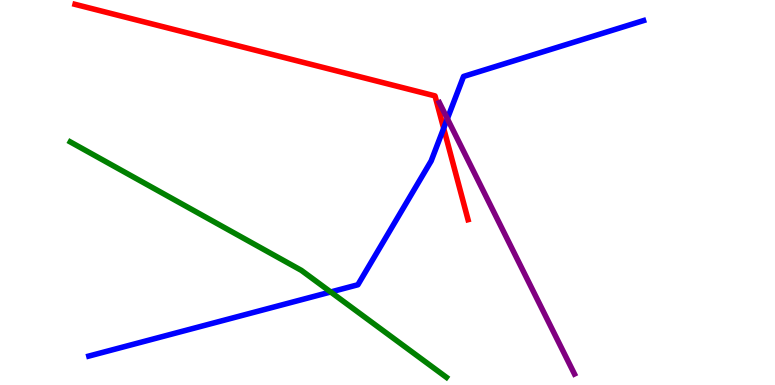[{'lines': ['blue', 'red'], 'intersections': [{'x': 5.72, 'y': 6.67}]}, {'lines': ['green', 'red'], 'intersections': []}, {'lines': ['purple', 'red'], 'intersections': []}, {'lines': ['blue', 'green'], 'intersections': [{'x': 4.27, 'y': 2.42}]}, {'lines': ['blue', 'purple'], 'intersections': [{'x': 5.77, 'y': 6.92}]}, {'lines': ['green', 'purple'], 'intersections': []}]